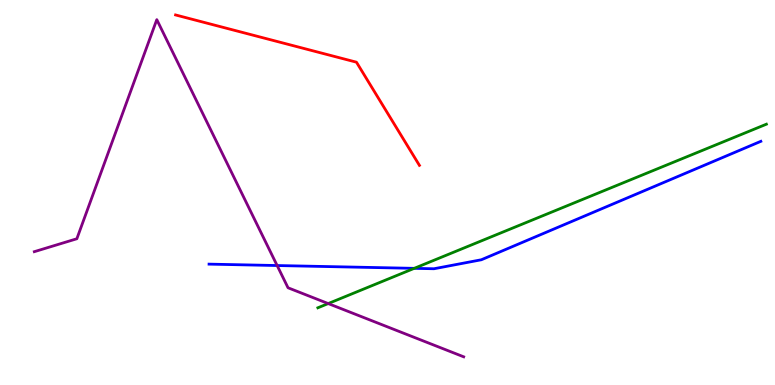[{'lines': ['blue', 'red'], 'intersections': []}, {'lines': ['green', 'red'], 'intersections': []}, {'lines': ['purple', 'red'], 'intersections': []}, {'lines': ['blue', 'green'], 'intersections': [{'x': 5.35, 'y': 3.03}]}, {'lines': ['blue', 'purple'], 'intersections': [{'x': 3.58, 'y': 3.1}]}, {'lines': ['green', 'purple'], 'intersections': [{'x': 4.23, 'y': 2.12}]}]